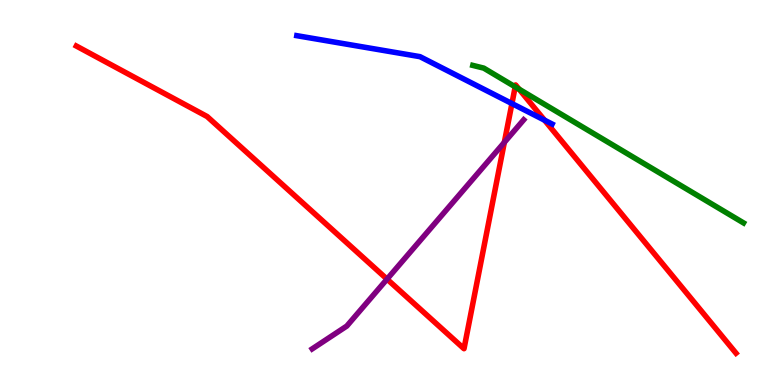[{'lines': ['blue', 'red'], 'intersections': [{'x': 6.61, 'y': 7.31}, {'x': 7.03, 'y': 6.88}]}, {'lines': ['green', 'red'], 'intersections': [{'x': 6.65, 'y': 7.74}, {'x': 6.7, 'y': 7.68}]}, {'lines': ['purple', 'red'], 'intersections': [{'x': 4.99, 'y': 2.75}, {'x': 6.51, 'y': 6.3}]}, {'lines': ['blue', 'green'], 'intersections': []}, {'lines': ['blue', 'purple'], 'intersections': []}, {'lines': ['green', 'purple'], 'intersections': []}]